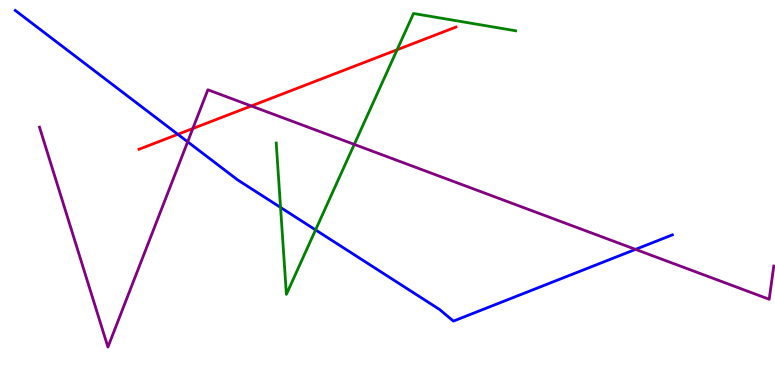[{'lines': ['blue', 'red'], 'intersections': [{'x': 2.29, 'y': 6.51}]}, {'lines': ['green', 'red'], 'intersections': [{'x': 5.12, 'y': 8.71}]}, {'lines': ['purple', 'red'], 'intersections': [{'x': 2.49, 'y': 6.66}, {'x': 3.24, 'y': 7.25}]}, {'lines': ['blue', 'green'], 'intersections': [{'x': 3.62, 'y': 4.61}, {'x': 4.07, 'y': 4.03}]}, {'lines': ['blue', 'purple'], 'intersections': [{'x': 2.42, 'y': 6.32}, {'x': 8.2, 'y': 3.52}]}, {'lines': ['green', 'purple'], 'intersections': [{'x': 4.57, 'y': 6.25}]}]